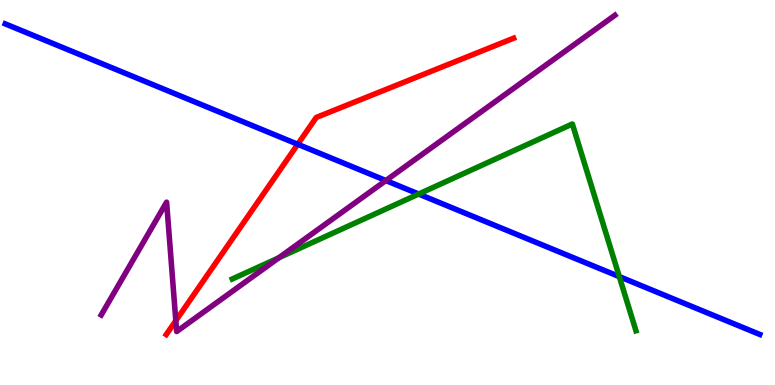[{'lines': ['blue', 'red'], 'intersections': [{'x': 3.84, 'y': 6.25}]}, {'lines': ['green', 'red'], 'intersections': []}, {'lines': ['purple', 'red'], 'intersections': [{'x': 2.27, 'y': 1.67}]}, {'lines': ['blue', 'green'], 'intersections': [{'x': 5.4, 'y': 4.96}, {'x': 7.99, 'y': 2.82}]}, {'lines': ['blue', 'purple'], 'intersections': [{'x': 4.98, 'y': 5.31}]}, {'lines': ['green', 'purple'], 'intersections': [{'x': 3.6, 'y': 3.31}]}]